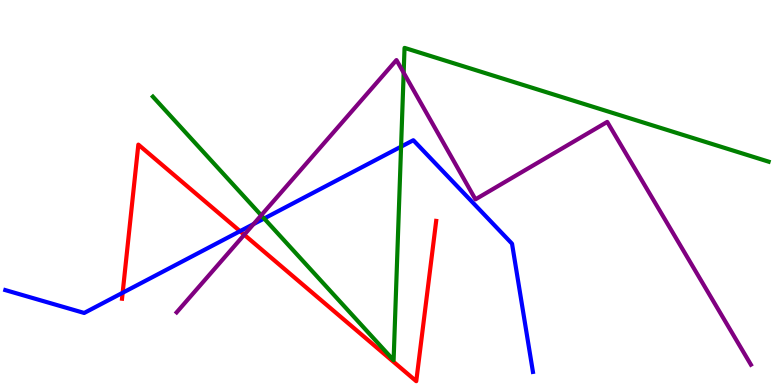[{'lines': ['blue', 'red'], 'intersections': [{'x': 1.58, 'y': 2.4}, {'x': 3.1, 'y': 4.0}]}, {'lines': ['green', 'red'], 'intersections': []}, {'lines': ['purple', 'red'], 'intersections': [{'x': 3.15, 'y': 3.9}]}, {'lines': ['blue', 'green'], 'intersections': [{'x': 3.41, 'y': 4.32}, {'x': 5.18, 'y': 6.19}]}, {'lines': ['blue', 'purple'], 'intersections': [{'x': 3.27, 'y': 4.18}]}, {'lines': ['green', 'purple'], 'intersections': [{'x': 3.37, 'y': 4.41}, {'x': 5.21, 'y': 8.11}]}]